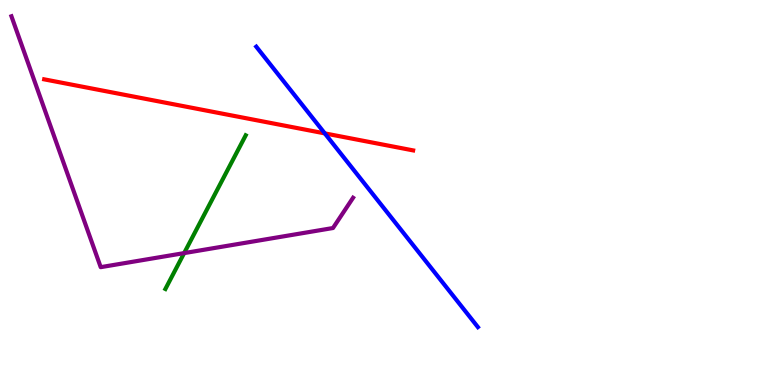[{'lines': ['blue', 'red'], 'intersections': [{'x': 4.19, 'y': 6.54}]}, {'lines': ['green', 'red'], 'intersections': []}, {'lines': ['purple', 'red'], 'intersections': []}, {'lines': ['blue', 'green'], 'intersections': []}, {'lines': ['blue', 'purple'], 'intersections': []}, {'lines': ['green', 'purple'], 'intersections': [{'x': 2.38, 'y': 3.43}]}]